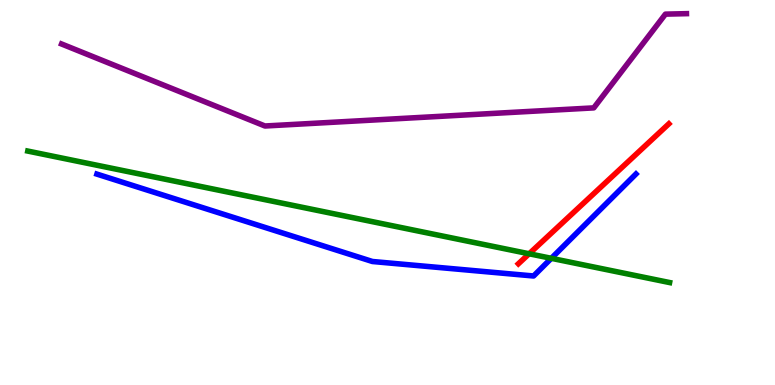[{'lines': ['blue', 'red'], 'intersections': []}, {'lines': ['green', 'red'], 'intersections': [{'x': 6.83, 'y': 3.41}]}, {'lines': ['purple', 'red'], 'intersections': []}, {'lines': ['blue', 'green'], 'intersections': [{'x': 7.11, 'y': 3.29}]}, {'lines': ['blue', 'purple'], 'intersections': []}, {'lines': ['green', 'purple'], 'intersections': []}]